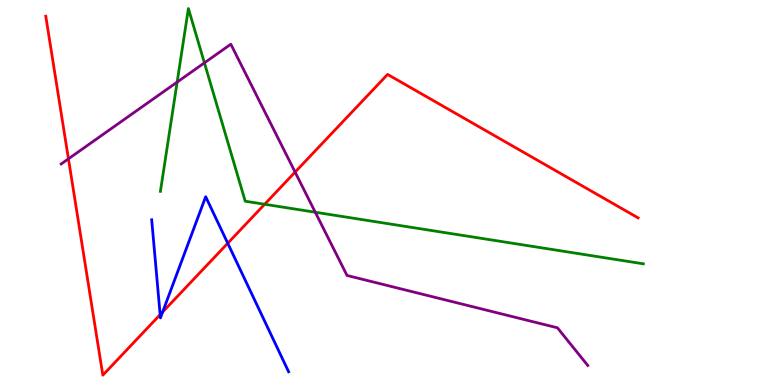[{'lines': ['blue', 'red'], 'intersections': [{'x': 2.07, 'y': 1.83}, {'x': 2.1, 'y': 1.9}, {'x': 2.94, 'y': 3.68}]}, {'lines': ['green', 'red'], 'intersections': [{'x': 3.41, 'y': 4.69}]}, {'lines': ['purple', 'red'], 'intersections': [{'x': 0.883, 'y': 5.87}, {'x': 3.81, 'y': 5.53}]}, {'lines': ['blue', 'green'], 'intersections': []}, {'lines': ['blue', 'purple'], 'intersections': []}, {'lines': ['green', 'purple'], 'intersections': [{'x': 2.29, 'y': 7.87}, {'x': 2.64, 'y': 8.37}, {'x': 4.07, 'y': 4.49}]}]